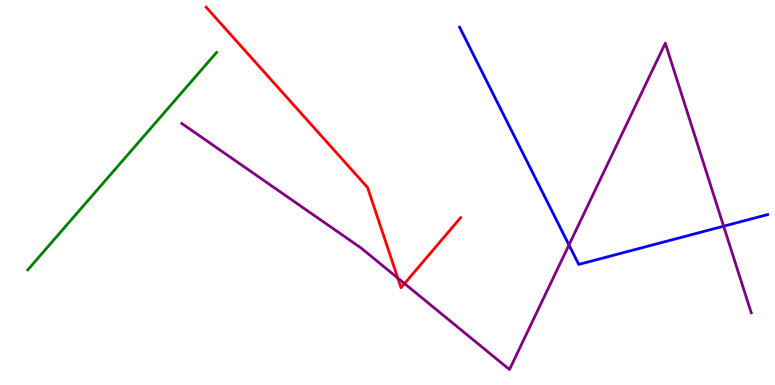[{'lines': ['blue', 'red'], 'intersections': []}, {'lines': ['green', 'red'], 'intersections': []}, {'lines': ['purple', 'red'], 'intersections': [{'x': 5.13, 'y': 2.78}, {'x': 5.22, 'y': 2.63}]}, {'lines': ['blue', 'green'], 'intersections': []}, {'lines': ['blue', 'purple'], 'intersections': [{'x': 7.34, 'y': 3.64}, {'x': 9.34, 'y': 4.12}]}, {'lines': ['green', 'purple'], 'intersections': []}]